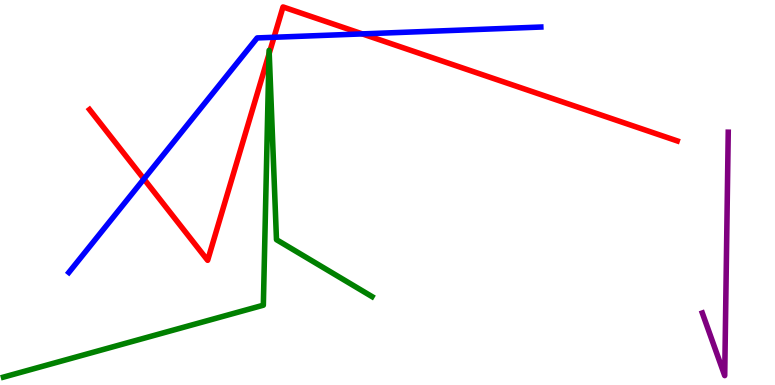[{'lines': ['blue', 'red'], 'intersections': [{'x': 1.86, 'y': 5.35}, {'x': 3.54, 'y': 9.03}, {'x': 4.67, 'y': 9.12}]}, {'lines': ['green', 'red'], 'intersections': [{'x': 3.47, 'y': 8.6}, {'x': 3.47, 'y': 8.61}]}, {'lines': ['purple', 'red'], 'intersections': []}, {'lines': ['blue', 'green'], 'intersections': []}, {'lines': ['blue', 'purple'], 'intersections': []}, {'lines': ['green', 'purple'], 'intersections': []}]